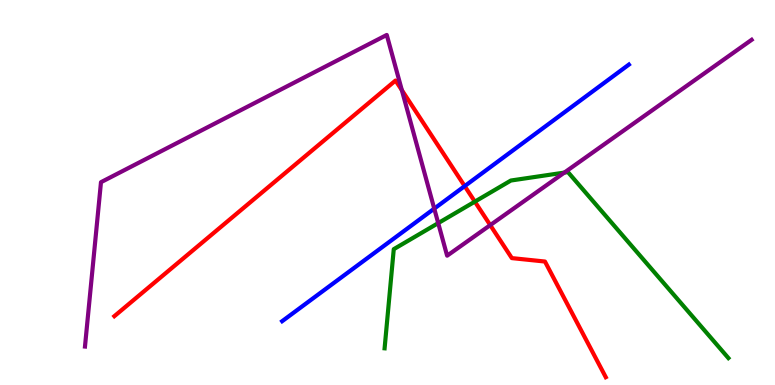[{'lines': ['blue', 'red'], 'intersections': [{'x': 6.0, 'y': 5.17}]}, {'lines': ['green', 'red'], 'intersections': [{'x': 6.13, 'y': 4.76}]}, {'lines': ['purple', 'red'], 'intersections': [{'x': 5.19, 'y': 7.66}, {'x': 6.33, 'y': 4.15}]}, {'lines': ['blue', 'green'], 'intersections': []}, {'lines': ['blue', 'purple'], 'intersections': [{'x': 5.6, 'y': 4.58}]}, {'lines': ['green', 'purple'], 'intersections': [{'x': 5.65, 'y': 4.2}, {'x': 7.28, 'y': 5.52}]}]